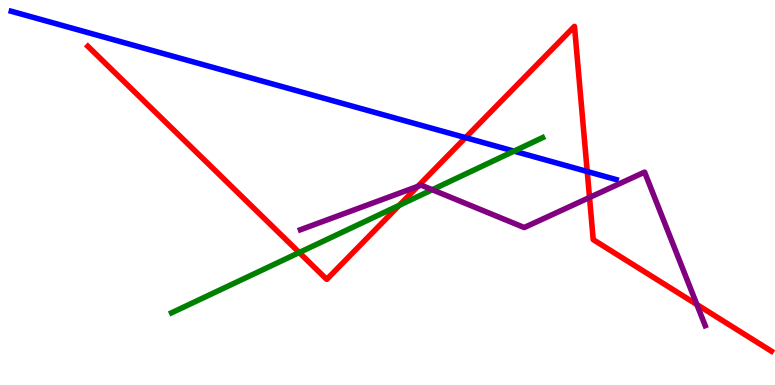[{'lines': ['blue', 'red'], 'intersections': [{'x': 6.01, 'y': 6.42}, {'x': 7.58, 'y': 5.55}]}, {'lines': ['green', 'red'], 'intersections': [{'x': 3.86, 'y': 3.44}, {'x': 5.15, 'y': 4.67}]}, {'lines': ['purple', 'red'], 'intersections': [{'x': 5.39, 'y': 5.16}, {'x': 7.61, 'y': 4.87}, {'x': 8.99, 'y': 2.09}]}, {'lines': ['blue', 'green'], 'intersections': [{'x': 6.63, 'y': 6.07}]}, {'lines': ['blue', 'purple'], 'intersections': []}, {'lines': ['green', 'purple'], 'intersections': [{'x': 5.58, 'y': 5.07}]}]